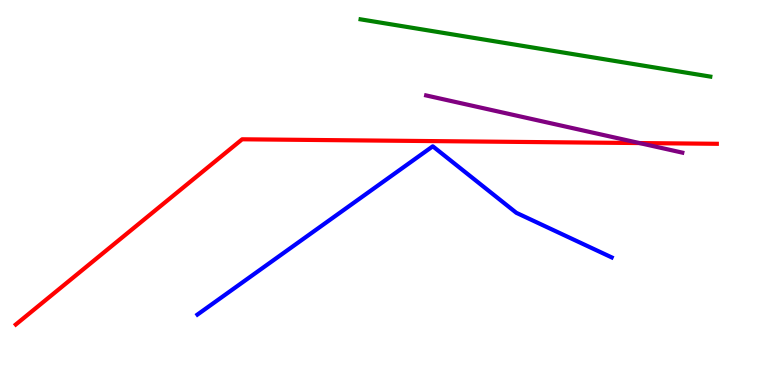[{'lines': ['blue', 'red'], 'intersections': []}, {'lines': ['green', 'red'], 'intersections': []}, {'lines': ['purple', 'red'], 'intersections': [{'x': 8.25, 'y': 6.28}]}, {'lines': ['blue', 'green'], 'intersections': []}, {'lines': ['blue', 'purple'], 'intersections': []}, {'lines': ['green', 'purple'], 'intersections': []}]